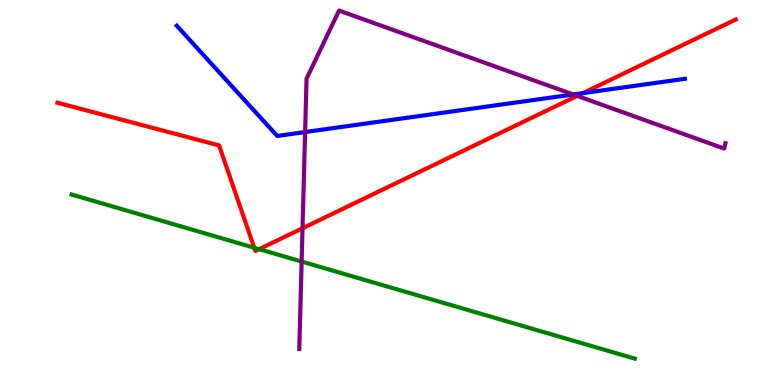[{'lines': ['blue', 'red'], 'intersections': [{'x': 7.52, 'y': 7.58}]}, {'lines': ['green', 'red'], 'intersections': [{'x': 3.28, 'y': 3.56}, {'x': 3.34, 'y': 3.53}]}, {'lines': ['purple', 'red'], 'intersections': [{'x': 3.9, 'y': 4.07}, {'x': 7.45, 'y': 7.51}]}, {'lines': ['blue', 'green'], 'intersections': []}, {'lines': ['blue', 'purple'], 'intersections': [{'x': 3.94, 'y': 6.57}, {'x': 7.4, 'y': 7.55}]}, {'lines': ['green', 'purple'], 'intersections': [{'x': 3.89, 'y': 3.21}]}]